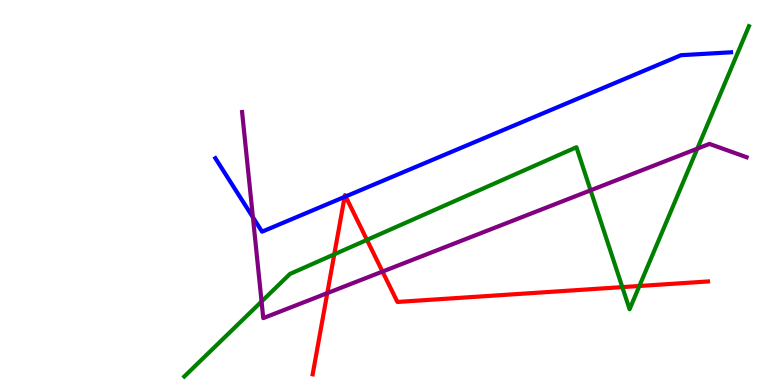[{'lines': ['blue', 'red'], 'intersections': [{'x': 4.45, 'y': 4.89}, {'x': 4.46, 'y': 4.9}]}, {'lines': ['green', 'red'], 'intersections': [{'x': 4.31, 'y': 3.39}, {'x': 4.73, 'y': 3.77}, {'x': 8.03, 'y': 2.54}, {'x': 8.25, 'y': 2.57}]}, {'lines': ['purple', 'red'], 'intersections': [{'x': 4.22, 'y': 2.39}, {'x': 4.94, 'y': 2.95}]}, {'lines': ['blue', 'green'], 'intersections': []}, {'lines': ['blue', 'purple'], 'intersections': [{'x': 3.26, 'y': 4.36}]}, {'lines': ['green', 'purple'], 'intersections': [{'x': 3.38, 'y': 2.17}, {'x': 7.62, 'y': 5.06}, {'x': 9.0, 'y': 6.14}]}]